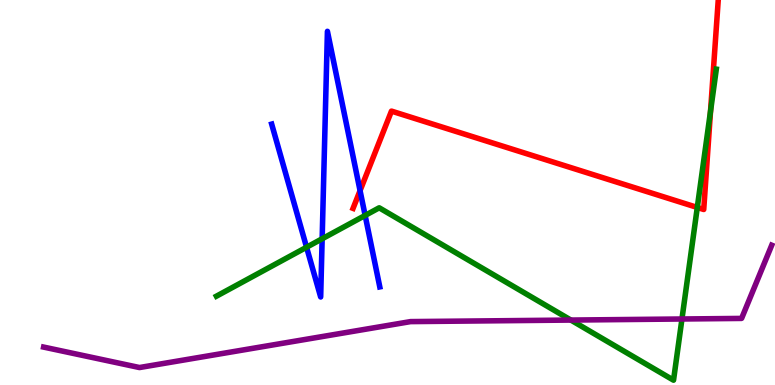[{'lines': ['blue', 'red'], 'intersections': [{'x': 4.65, 'y': 5.05}]}, {'lines': ['green', 'red'], 'intersections': [{'x': 9.0, 'y': 4.61}, {'x': 9.17, 'y': 7.12}]}, {'lines': ['purple', 'red'], 'intersections': []}, {'lines': ['blue', 'green'], 'intersections': [{'x': 3.96, 'y': 3.58}, {'x': 4.16, 'y': 3.8}, {'x': 4.71, 'y': 4.4}]}, {'lines': ['blue', 'purple'], 'intersections': []}, {'lines': ['green', 'purple'], 'intersections': [{'x': 7.37, 'y': 1.69}, {'x': 8.8, 'y': 1.71}]}]